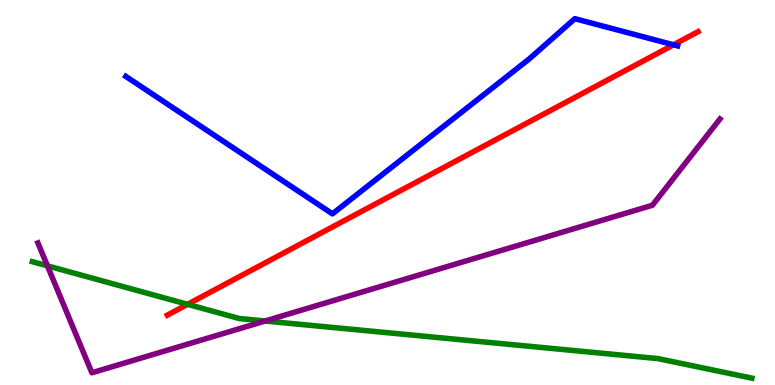[{'lines': ['blue', 'red'], 'intersections': [{'x': 8.69, 'y': 8.84}]}, {'lines': ['green', 'red'], 'intersections': [{'x': 2.42, 'y': 2.1}]}, {'lines': ['purple', 'red'], 'intersections': []}, {'lines': ['blue', 'green'], 'intersections': []}, {'lines': ['blue', 'purple'], 'intersections': []}, {'lines': ['green', 'purple'], 'intersections': [{'x': 0.612, 'y': 3.1}, {'x': 3.42, 'y': 1.66}]}]